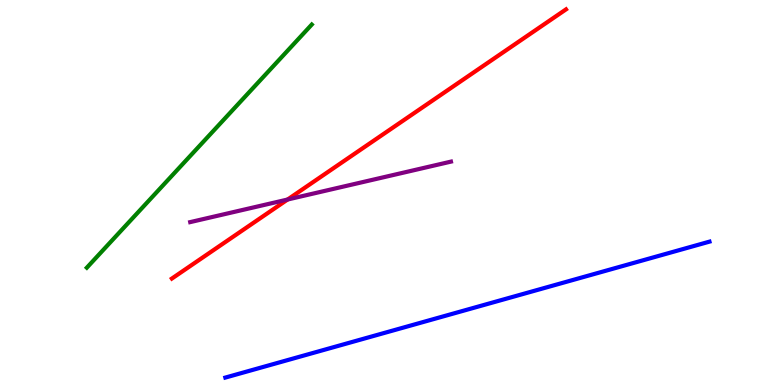[{'lines': ['blue', 'red'], 'intersections': []}, {'lines': ['green', 'red'], 'intersections': []}, {'lines': ['purple', 'red'], 'intersections': [{'x': 3.71, 'y': 4.82}]}, {'lines': ['blue', 'green'], 'intersections': []}, {'lines': ['blue', 'purple'], 'intersections': []}, {'lines': ['green', 'purple'], 'intersections': []}]